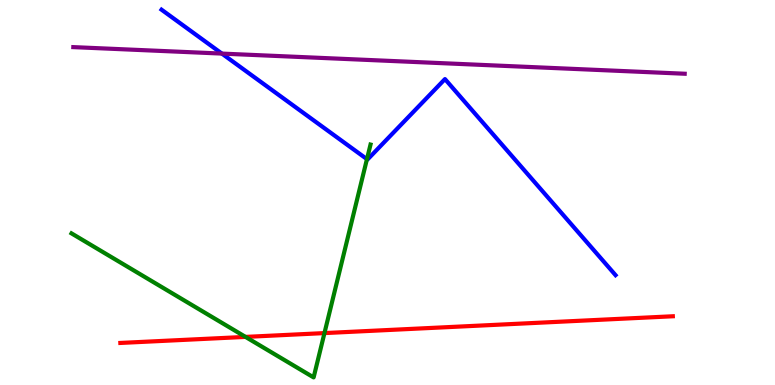[{'lines': ['blue', 'red'], 'intersections': []}, {'lines': ['green', 'red'], 'intersections': [{'x': 3.17, 'y': 1.25}, {'x': 4.19, 'y': 1.35}]}, {'lines': ['purple', 'red'], 'intersections': []}, {'lines': ['blue', 'green'], 'intersections': [{'x': 4.73, 'y': 5.87}]}, {'lines': ['blue', 'purple'], 'intersections': [{'x': 2.86, 'y': 8.61}]}, {'lines': ['green', 'purple'], 'intersections': []}]